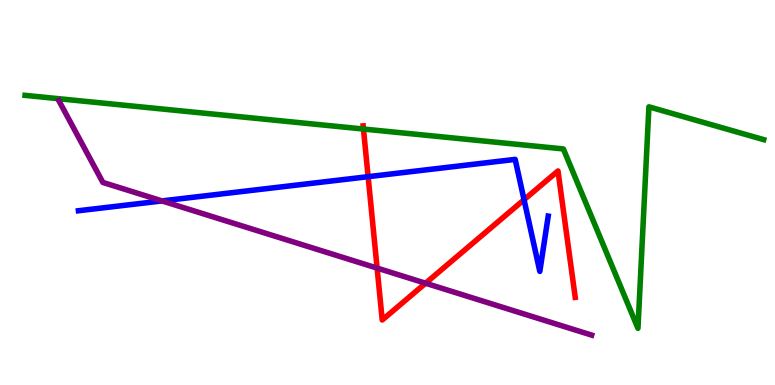[{'lines': ['blue', 'red'], 'intersections': [{'x': 4.75, 'y': 5.41}, {'x': 6.76, 'y': 4.81}]}, {'lines': ['green', 'red'], 'intersections': [{'x': 4.69, 'y': 6.65}]}, {'lines': ['purple', 'red'], 'intersections': [{'x': 4.87, 'y': 3.04}, {'x': 5.49, 'y': 2.64}]}, {'lines': ['blue', 'green'], 'intersections': []}, {'lines': ['blue', 'purple'], 'intersections': [{'x': 2.09, 'y': 4.78}]}, {'lines': ['green', 'purple'], 'intersections': []}]